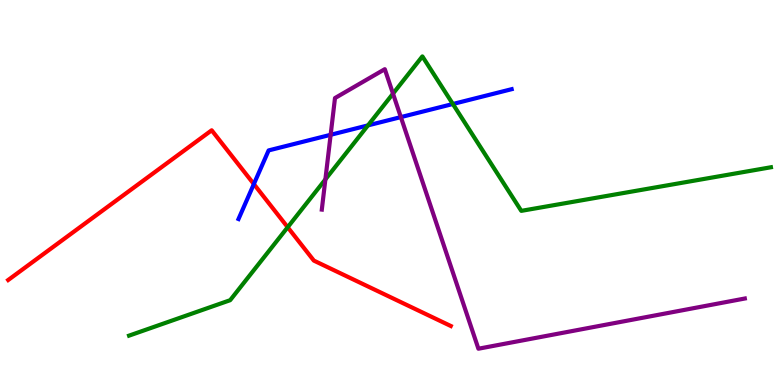[{'lines': ['blue', 'red'], 'intersections': [{'x': 3.28, 'y': 5.22}]}, {'lines': ['green', 'red'], 'intersections': [{'x': 3.71, 'y': 4.1}]}, {'lines': ['purple', 'red'], 'intersections': []}, {'lines': ['blue', 'green'], 'intersections': [{'x': 4.75, 'y': 6.74}, {'x': 5.84, 'y': 7.3}]}, {'lines': ['blue', 'purple'], 'intersections': [{'x': 4.27, 'y': 6.5}, {'x': 5.17, 'y': 6.96}]}, {'lines': ['green', 'purple'], 'intersections': [{'x': 4.2, 'y': 5.34}, {'x': 5.07, 'y': 7.57}]}]